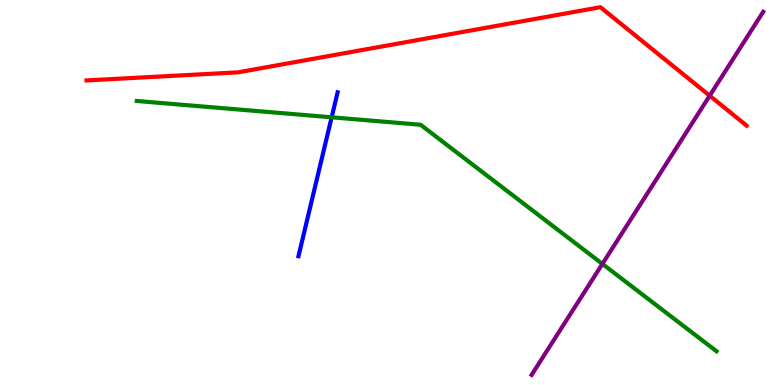[{'lines': ['blue', 'red'], 'intersections': []}, {'lines': ['green', 'red'], 'intersections': []}, {'lines': ['purple', 'red'], 'intersections': [{'x': 9.16, 'y': 7.51}]}, {'lines': ['blue', 'green'], 'intersections': [{'x': 4.28, 'y': 6.95}]}, {'lines': ['blue', 'purple'], 'intersections': []}, {'lines': ['green', 'purple'], 'intersections': [{'x': 7.77, 'y': 3.15}]}]